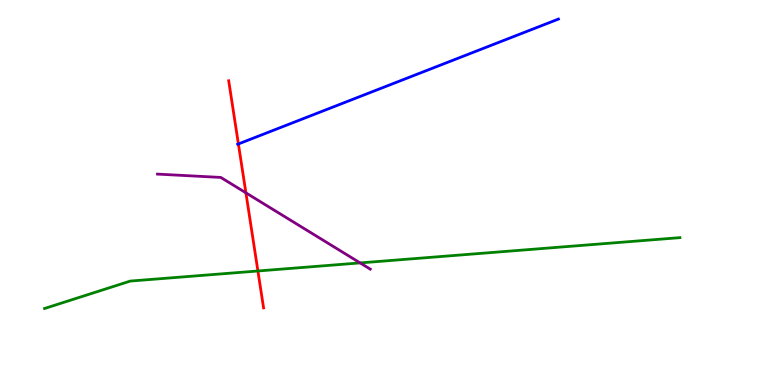[{'lines': ['blue', 'red'], 'intersections': [{'x': 3.08, 'y': 6.26}]}, {'lines': ['green', 'red'], 'intersections': [{'x': 3.33, 'y': 2.96}]}, {'lines': ['purple', 'red'], 'intersections': [{'x': 3.17, 'y': 4.99}]}, {'lines': ['blue', 'green'], 'intersections': []}, {'lines': ['blue', 'purple'], 'intersections': []}, {'lines': ['green', 'purple'], 'intersections': [{'x': 4.65, 'y': 3.17}]}]